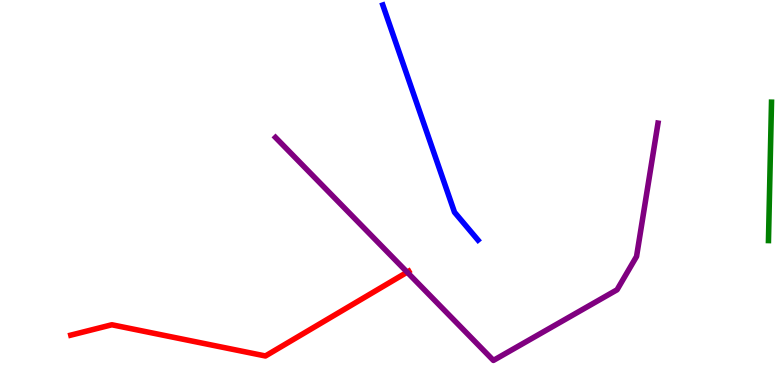[{'lines': ['blue', 'red'], 'intersections': []}, {'lines': ['green', 'red'], 'intersections': []}, {'lines': ['purple', 'red'], 'intersections': [{'x': 5.25, 'y': 2.93}]}, {'lines': ['blue', 'green'], 'intersections': []}, {'lines': ['blue', 'purple'], 'intersections': []}, {'lines': ['green', 'purple'], 'intersections': []}]